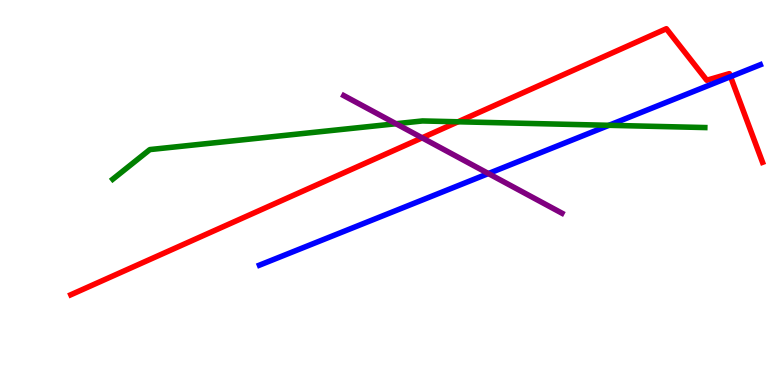[{'lines': ['blue', 'red'], 'intersections': [{'x': 9.43, 'y': 8.01}]}, {'lines': ['green', 'red'], 'intersections': [{'x': 5.91, 'y': 6.84}]}, {'lines': ['purple', 'red'], 'intersections': [{'x': 5.45, 'y': 6.42}]}, {'lines': ['blue', 'green'], 'intersections': [{'x': 7.86, 'y': 6.75}]}, {'lines': ['blue', 'purple'], 'intersections': [{'x': 6.3, 'y': 5.49}]}, {'lines': ['green', 'purple'], 'intersections': [{'x': 5.11, 'y': 6.79}]}]